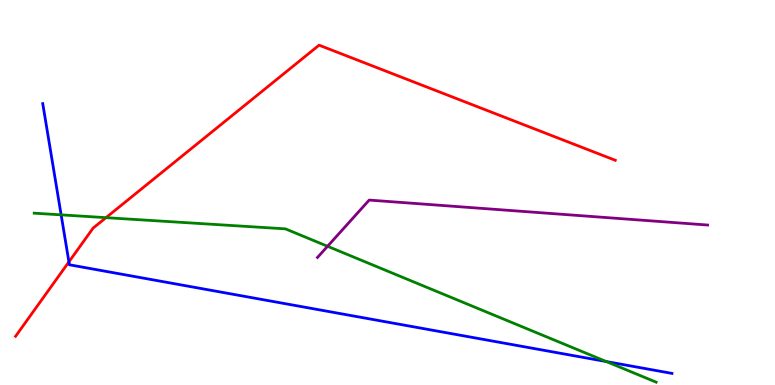[{'lines': ['blue', 'red'], 'intersections': [{'x': 0.889, 'y': 3.2}]}, {'lines': ['green', 'red'], 'intersections': [{'x': 1.37, 'y': 4.35}]}, {'lines': ['purple', 'red'], 'intersections': []}, {'lines': ['blue', 'green'], 'intersections': [{'x': 0.789, 'y': 4.42}, {'x': 7.82, 'y': 0.609}]}, {'lines': ['blue', 'purple'], 'intersections': []}, {'lines': ['green', 'purple'], 'intersections': [{'x': 4.23, 'y': 3.6}]}]